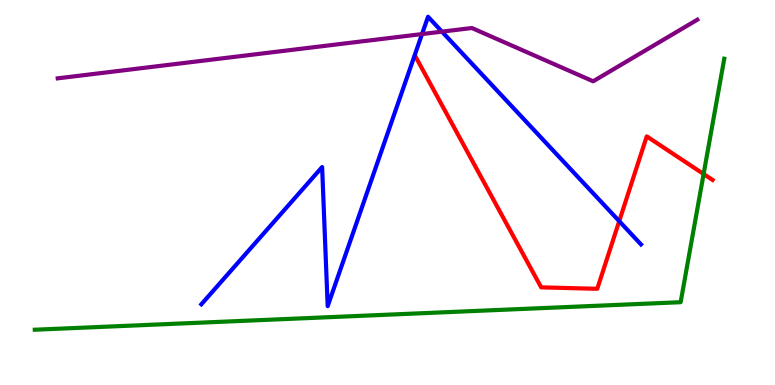[{'lines': ['blue', 'red'], 'intersections': [{'x': 7.99, 'y': 4.26}]}, {'lines': ['green', 'red'], 'intersections': [{'x': 9.08, 'y': 5.48}]}, {'lines': ['purple', 'red'], 'intersections': []}, {'lines': ['blue', 'green'], 'intersections': []}, {'lines': ['blue', 'purple'], 'intersections': [{'x': 5.45, 'y': 9.12}, {'x': 5.7, 'y': 9.18}]}, {'lines': ['green', 'purple'], 'intersections': []}]